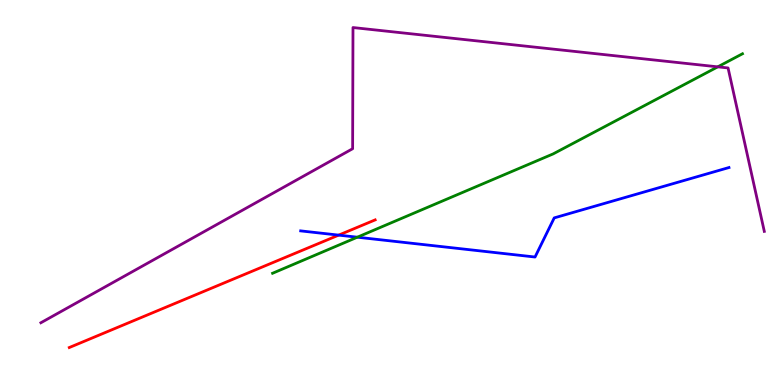[{'lines': ['blue', 'red'], 'intersections': [{'x': 4.37, 'y': 3.89}]}, {'lines': ['green', 'red'], 'intersections': []}, {'lines': ['purple', 'red'], 'intersections': []}, {'lines': ['blue', 'green'], 'intersections': [{'x': 4.61, 'y': 3.84}]}, {'lines': ['blue', 'purple'], 'intersections': []}, {'lines': ['green', 'purple'], 'intersections': [{'x': 9.26, 'y': 8.26}]}]